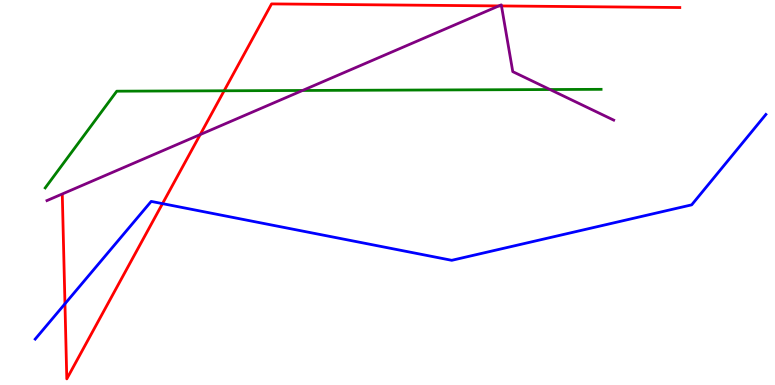[{'lines': ['blue', 'red'], 'intersections': [{'x': 0.838, 'y': 2.11}, {'x': 2.1, 'y': 4.71}]}, {'lines': ['green', 'red'], 'intersections': [{'x': 2.89, 'y': 7.64}]}, {'lines': ['purple', 'red'], 'intersections': [{'x': 2.58, 'y': 6.51}, {'x': 6.44, 'y': 9.85}, {'x': 6.47, 'y': 9.85}]}, {'lines': ['blue', 'green'], 'intersections': []}, {'lines': ['blue', 'purple'], 'intersections': []}, {'lines': ['green', 'purple'], 'intersections': [{'x': 3.9, 'y': 7.65}, {'x': 7.1, 'y': 7.67}]}]